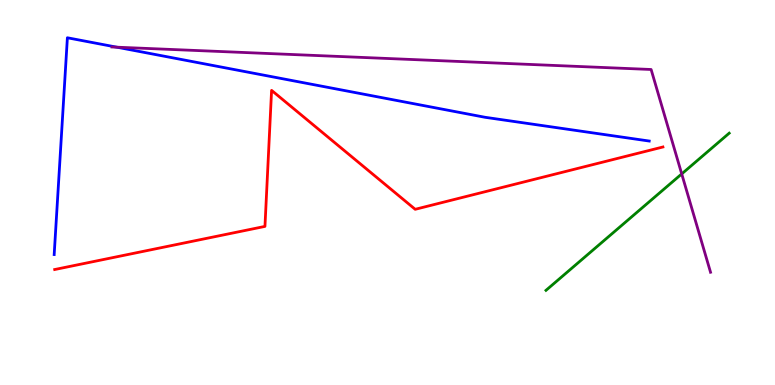[{'lines': ['blue', 'red'], 'intersections': []}, {'lines': ['green', 'red'], 'intersections': []}, {'lines': ['purple', 'red'], 'intersections': []}, {'lines': ['blue', 'green'], 'intersections': []}, {'lines': ['blue', 'purple'], 'intersections': [{'x': 1.51, 'y': 8.77}]}, {'lines': ['green', 'purple'], 'intersections': [{'x': 8.8, 'y': 5.48}]}]